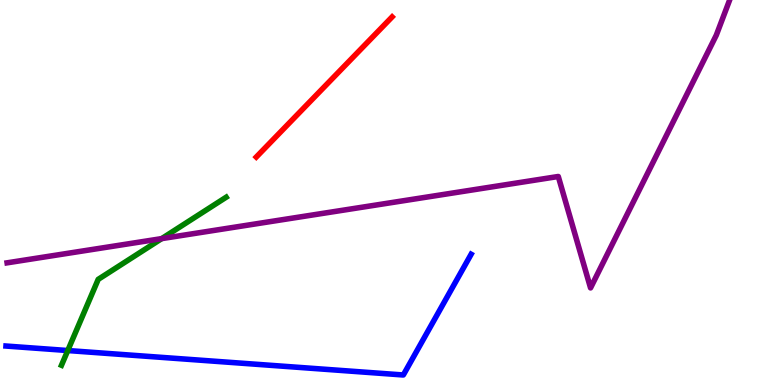[{'lines': ['blue', 'red'], 'intersections': []}, {'lines': ['green', 'red'], 'intersections': []}, {'lines': ['purple', 'red'], 'intersections': []}, {'lines': ['blue', 'green'], 'intersections': [{'x': 0.875, 'y': 0.895}]}, {'lines': ['blue', 'purple'], 'intersections': []}, {'lines': ['green', 'purple'], 'intersections': [{'x': 2.09, 'y': 3.8}]}]